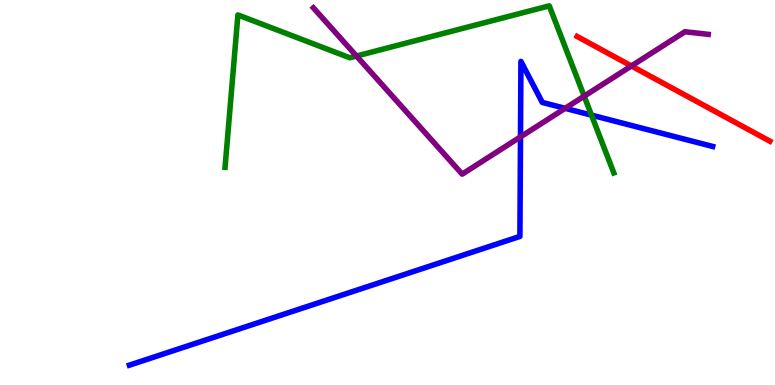[{'lines': ['blue', 'red'], 'intersections': []}, {'lines': ['green', 'red'], 'intersections': []}, {'lines': ['purple', 'red'], 'intersections': [{'x': 8.15, 'y': 8.29}]}, {'lines': ['blue', 'green'], 'intersections': [{'x': 7.63, 'y': 7.01}]}, {'lines': ['blue', 'purple'], 'intersections': [{'x': 6.72, 'y': 6.45}, {'x': 7.29, 'y': 7.19}]}, {'lines': ['green', 'purple'], 'intersections': [{'x': 4.6, 'y': 8.54}, {'x': 7.54, 'y': 7.5}]}]